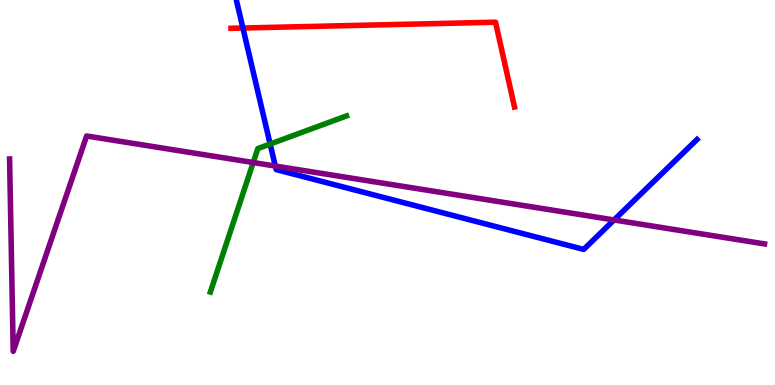[{'lines': ['blue', 'red'], 'intersections': [{'x': 3.13, 'y': 9.27}]}, {'lines': ['green', 'red'], 'intersections': []}, {'lines': ['purple', 'red'], 'intersections': []}, {'lines': ['blue', 'green'], 'intersections': [{'x': 3.49, 'y': 6.26}]}, {'lines': ['blue', 'purple'], 'intersections': [{'x': 3.55, 'y': 5.69}, {'x': 7.92, 'y': 4.29}]}, {'lines': ['green', 'purple'], 'intersections': [{'x': 3.27, 'y': 5.78}]}]